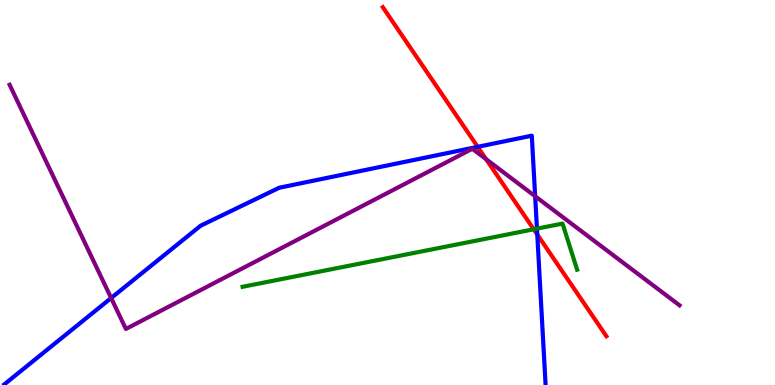[{'lines': ['blue', 'red'], 'intersections': [{'x': 6.16, 'y': 6.19}, {'x': 6.93, 'y': 3.91}]}, {'lines': ['green', 'red'], 'intersections': [{'x': 6.89, 'y': 4.04}]}, {'lines': ['purple', 'red'], 'intersections': [{'x': 6.27, 'y': 5.87}]}, {'lines': ['blue', 'green'], 'intersections': [{'x': 6.93, 'y': 4.06}]}, {'lines': ['blue', 'purple'], 'intersections': [{'x': 1.43, 'y': 2.26}, {'x': 6.91, 'y': 4.9}]}, {'lines': ['green', 'purple'], 'intersections': []}]